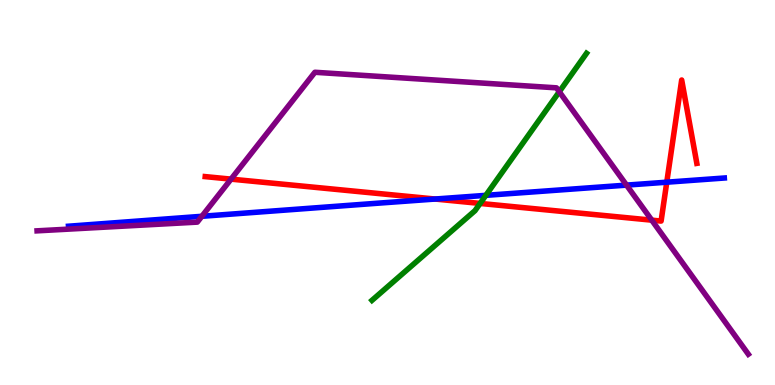[{'lines': ['blue', 'red'], 'intersections': [{'x': 5.61, 'y': 4.83}, {'x': 8.6, 'y': 5.27}]}, {'lines': ['green', 'red'], 'intersections': [{'x': 6.2, 'y': 4.72}]}, {'lines': ['purple', 'red'], 'intersections': [{'x': 2.98, 'y': 5.35}, {'x': 8.41, 'y': 4.28}]}, {'lines': ['blue', 'green'], 'intersections': [{'x': 6.27, 'y': 4.93}]}, {'lines': ['blue', 'purple'], 'intersections': [{'x': 2.6, 'y': 4.38}, {'x': 8.08, 'y': 5.19}]}, {'lines': ['green', 'purple'], 'intersections': [{'x': 7.22, 'y': 7.62}]}]